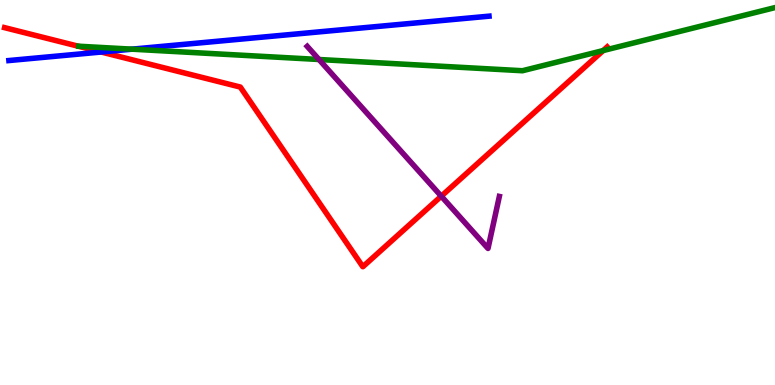[{'lines': ['blue', 'red'], 'intersections': [{'x': 1.31, 'y': 8.65}]}, {'lines': ['green', 'red'], 'intersections': [{'x': 7.78, 'y': 8.69}]}, {'lines': ['purple', 'red'], 'intersections': [{'x': 5.69, 'y': 4.9}]}, {'lines': ['blue', 'green'], 'intersections': [{'x': 1.7, 'y': 8.72}]}, {'lines': ['blue', 'purple'], 'intersections': []}, {'lines': ['green', 'purple'], 'intersections': [{'x': 4.12, 'y': 8.45}]}]